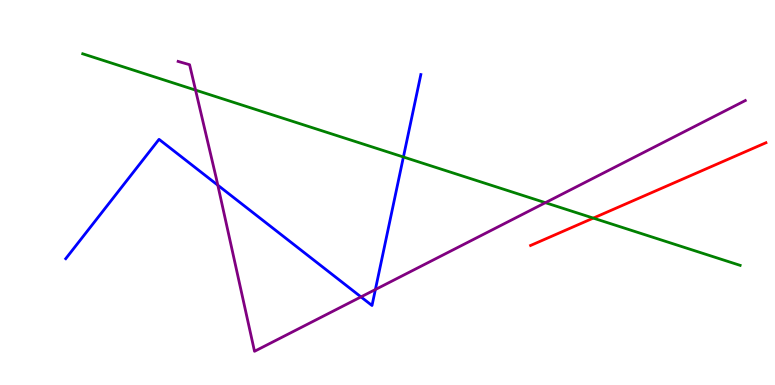[{'lines': ['blue', 'red'], 'intersections': []}, {'lines': ['green', 'red'], 'intersections': [{'x': 7.66, 'y': 4.34}]}, {'lines': ['purple', 'red'], 'intersections': []}, {'lines': ['blue', 'green'], 'intersections': [{'x': 5.21, 'y': 5.92}]}, {'lines': ['blue', 'purple'], 'intersections': [{'x': 2.81, 'y': 5.19}, {'x': 4.66, 'y': 2.29}, {'x': 4.84, 'y': 2.48}]}, {'lines': ['green', 'purple'], 'intersections': [{'x': 2.52, 'y': 7.66}, {'x': 7.04, 'y': 4.74}]}]